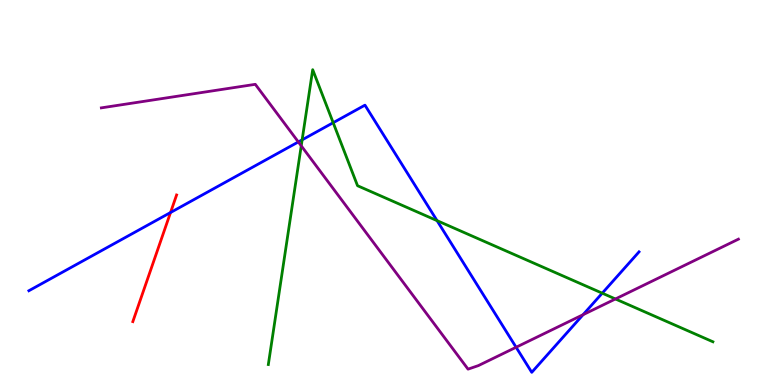[{'lines': ['blue', 'red'], 'intersections': [{'x': 2.2, 'y': 4.48}]}, {'lines': ['green', 'red'], 'intersections': []}, {'lines': ['purple', 'red'], 'intersections': []}, {'lines': ['blue', 'green'], 'intersections': [{'x': 3.9, 'y': 6.37}, {'x': 4.3, 'y': 6.81}, {'x': 5.64, 'y': 4.27}, {'x': 7.77, 'y': 2.38}]}, {'lines': ['blue', 'purple'], 'intersections': [{'x': 3.85, 'y': 6.31}, {'x': 6.66, 'y': 0.98}, {'x': 7.52, 'y': 1.83}]}, {'lines': ['green', 'purple'], 'intersections': [{'x': 3.89, 'y': 6.21}, {'x': 7.94, 'y': 2.23}]}]